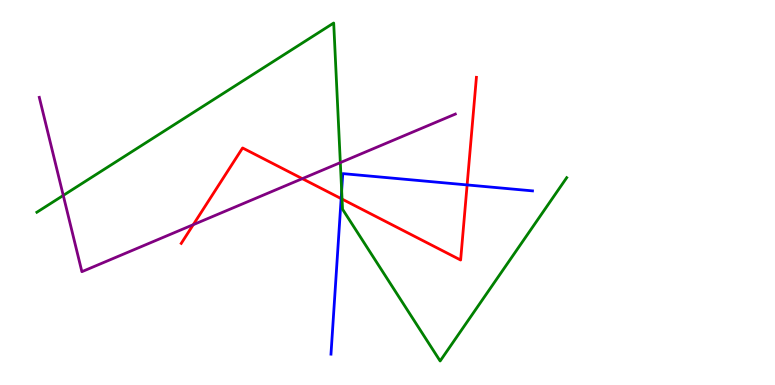[{'lines': ['blue', 'red'], 'intersections': [{'x': 4.4, 'y': 4.84}, {'x': 6.03, 'y': 5.2}]}, {'lines': ['green', 'red'], 'intersections': [{'x': 4.41, 'y': 4.83}]}, {'lines': ['purple', 'red'], 'intersections': [{'x': 2.49, 'y': 4.16}, {'x': 3.9, 'y': 5.36}]}, {'lines': ['blue', 'green'], 'intersections': [{'x': 4.41, 'y': 5.05}]}, {'lines': ['blue', 'purple'], 'intersections': []}, {'lines': ['green', 'purple'], 'intersections': [{'x': 0.816, 'y': 4.92}, {'x': 4.39, 'y': 5.78}]}]